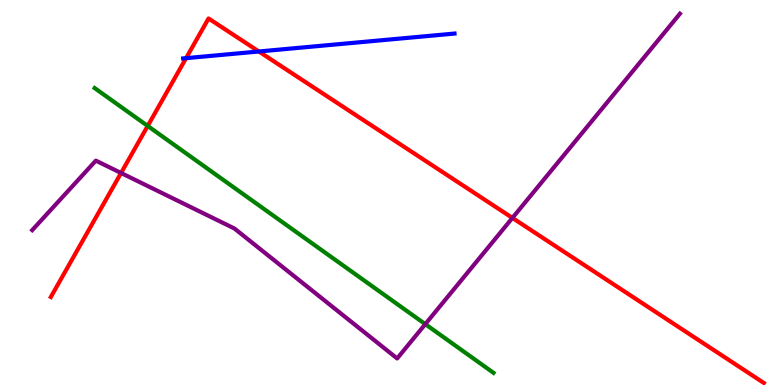[{'lines': ['blue', 'red'], 'intersections': [{'x': 2.4, 'y': 8.49}, {'x': 3.34, 'y': 8.66}]}, {'lines': ['green', 'red'], 'intersections': [{'x': 1.91, 'y': 6.73}]}, {'lines': ['purple', 'red'], 'intersections': [{'x': 1.56, 'y': 5.51}, {'x': 6.61, 'y': 4.34}]}, {'lines': ['blue', 'green'], 'intersections': []}, {'lines': ['blue', 'purple'], 'intersections': []}, {'lines': ['green', 'purple'], 'intersections': [{'x': 5.49, 'y': 1.58}]}]